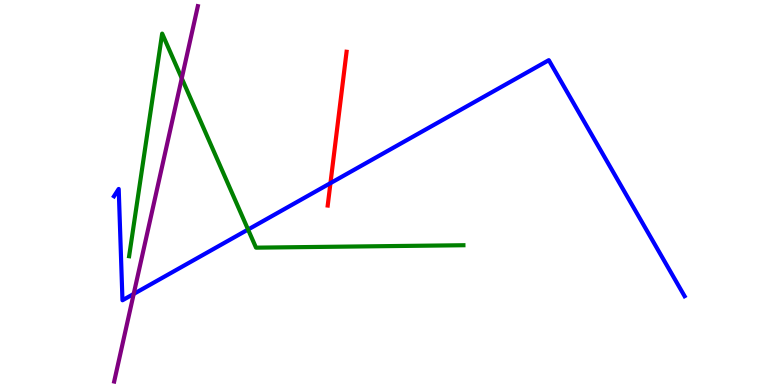[{'lines': ['blue', 'red'], 'intersections': [{'x': 4.26, 'y': 5.24}]}, {'lines': ['green', 'red'], 'intersections': []}, {'lines': ['purple', 'red'], 'intersections': []}, {'lines': ['blue', 'green'], 'intersections': [{'x': 3.2, 'y': 4.04}]}, {'lines': ['blue', 'purple'], 'intersections': [{'x': 1.73, 'y': 2.37}]}, {'lines': ['green', 'purple'], 'intersections': [{'x': 2.35, 'y': 7.97}]}]